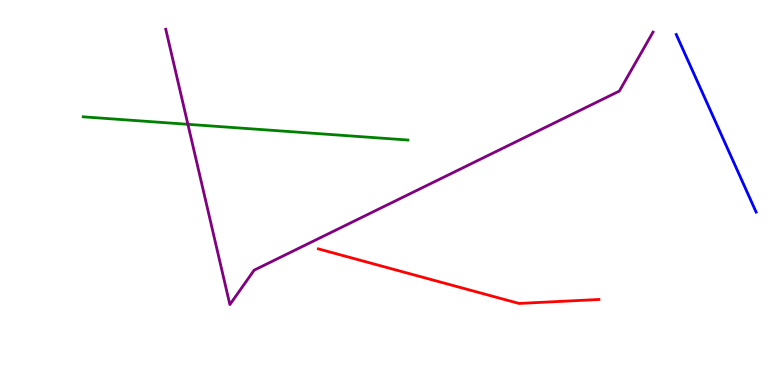[{'lines': ['blue', 'red'], 'intersections': []}, {'lines': ['green', 'red'], 'intersections': []}, {'lines': ['purple', 'red'], 'intersections': []}, {'lines': ['blue', 'green'], 'intersections': []}, {'lines': ['blue', 'purple'], 'intersections': []}, {'lines': ['green', 'purple'], 'intersections': [{'x': 2.42, 'y': 6.77}]}]